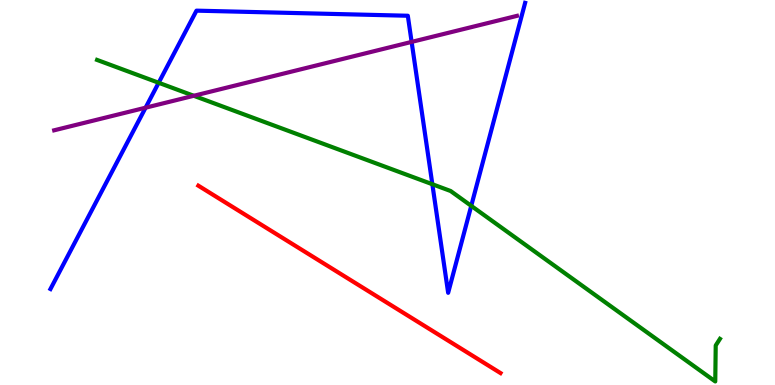[{'lines': ['blue', 'red'], 'intersections': []}, {'lines': ['green', 'red'], 'intersections': []}, {'lines': ['purple', 'red'], 'intersections': []}, {'lines': ['blue', 'green'], 'intersections': [{'x': 2.05, 'y': 7.85}, {'x': 5.58, 'y': 5.21}, {'x': 6.08, 'y': 4.65}]}, {'lines': ['blue', 'purple'], 'intersections': [{'x': 1.88, 'y': 7.2}, {'x': 5.31, 'y': 8.91}]}, {'lines': ['green', 'purple'], 'intersections': [{'x': 2.5, 'y': 7.51}]}]